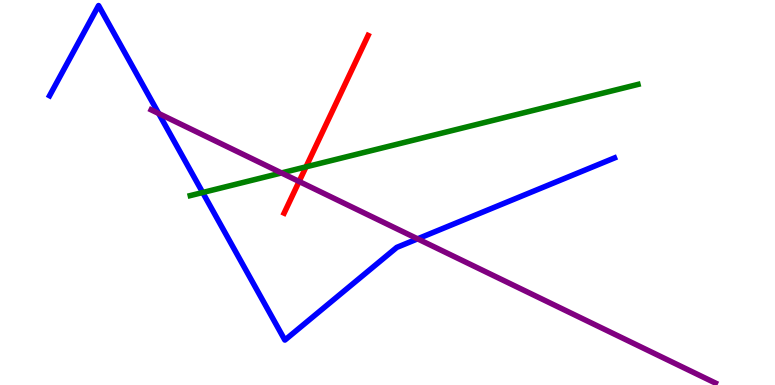[{'lines': ['blue', 'red'], 'intersections': []}, {'lines': ['green', 'red'], 'intersections': [{'x': 3.95, 'y': 5.67}]}, {'lines': ['purple', 'red'], 'intersections': [{'x': 3.86, 'y': 5.29}]}, {'lines': ['blue', 'green'], 'intersections': [{'x': 2.62, 'y': 5.0}]}, {'lines': ['blue', 'purple'], 'intersections': [{'x': 2.05, 'y': 7.05}, {'x': 5.39, 'y': 3.8}]}, {'lines': ['green', 'purple'], 'intersections': [{'x': 3.63, 'y': 5.51}]}]